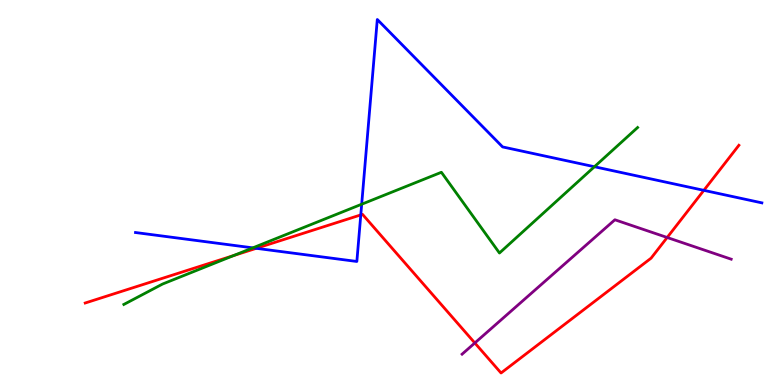[{'lines': ['blue', 'red'], 'intersections': [{'x': 3.31, 'y': 3.55}, {'x': 4.66, 'y': 4.42}, {'x': 9.08, 'y': 5.06}]}, {'lines': ['green', 'red'], 'intersections': [{'x': 3.01, 'y': 3.36}]}, {'lines': ['purple', 'red'], 'intersections': [{'x': 6.13, 'y': 1.09}, {'x': 8.61, 'y': 3.83}]}, {'lines': ['blue', 'green'], 'intersections': [{'x': 3.26, 'y': 3.56}, {'x': 4.67, 'y': 4.7}, {'x': 7.67, 'y': 5.67}]}, {'lines': ['blue', 'purple'], 'intersections': []}, {'lines': ['green', 'purple'], 'intersections': []}]